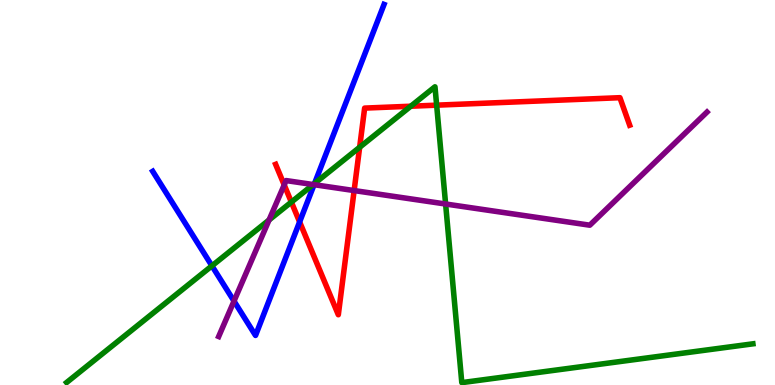[{'lines': ['blue', 'red'], 'intersections': [{'x': 3.87, 'y': 4.24}]}, {'lines': ['green', 'red'], 'intersections': [{'x': 3.76, 'y': 4.75}, {'x': 4.64, 'y': 6.17}, {'x': 5.3, 'y': 7.24}, {'x': 5.63, 'y': 7.27}]}, {'lines': ['purple', 'red'], 'intersections': [{'x': 3.67, 'y': 5.2}, {'x': 4.57, 'y': 5.05}]}, {'lines': ['blue', 'green'], 'intersections': [{'x': 2.73, 'y': 3.09}, {'x': 4.06, 'y': 5.23}]}, {'lines': ['blue', 'purple'], 'intersections': [{'x': 3.02, 'y': 2.18}, {'x': 4.05, 'y': 5.2}]}, {'lines': ['green', 'purple'], 'intersections': [{'x': 3.47, 'y': 4.29}, {'x': 4.04, 'y': 5.21}, {'x': 5.75, 'y': 4.7}]}]